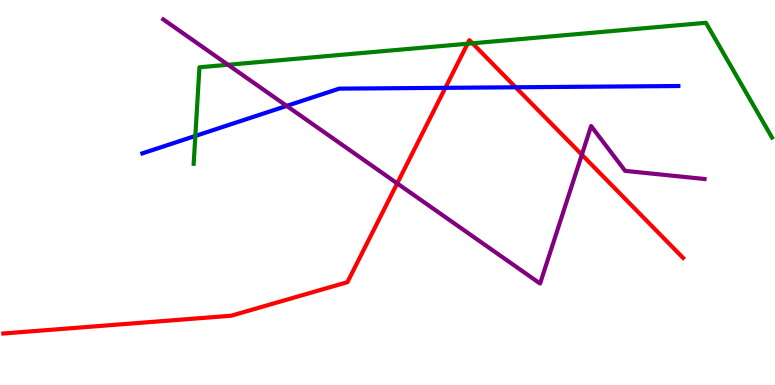[{'lines': ['blue', 'red'], 'intersections': [{'x': 5.75, 'y': 7.72}, {'x': 6.65, 'y': 7.73}]}, {'lines': ['green', 'red'], 'intersections': [{'x': 6.03, 'y': 8.86}, {'x': 6.1, 'y': 8.88}]}, {'lines': ['purple', 'red'], 'intersections': [{'x': 5.13, 'y': 5.24}, {'x': 7.51, 'y': 5.98}]}, {'lines': ['blue', 'green'], 'intersections': [{'x': 2.52, 'y': 6.47}]}, {'lines': ['blue', 'purple'], 'intersections': [{'x': 3.7, 'y': 7.25}]}, {'lines': ['green', 'purple'], 'intersections': [{'x': 2.94, 'y': 8.32}]}]